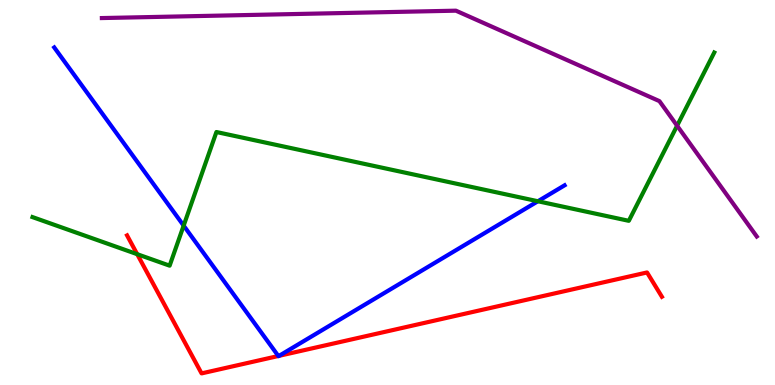[{'lines': ['blue', 'red'], 'intersections': [{'x': 3.59, 'y': 0.753}, {'x': 3.6, 'y': 0.758}]}, {'lines': ['green', 'red'], 'intersections': [{'x': 1.77, 'y': 3.4}]}, {'lines': ['purple', 'red'], 'intersections': []}, {'lines': ['blue', 'green'], 'intersections': [{'x': 2.37, 'y': 4.14}, {'x': 6.94, 'y': 4.77}]}, {'lines': ['blue', 'purple'], 'intersections': []}, {'lines': ['green', 'purple'], 'intersections': [{'x': 8.74, 'y': 6.73}]}]